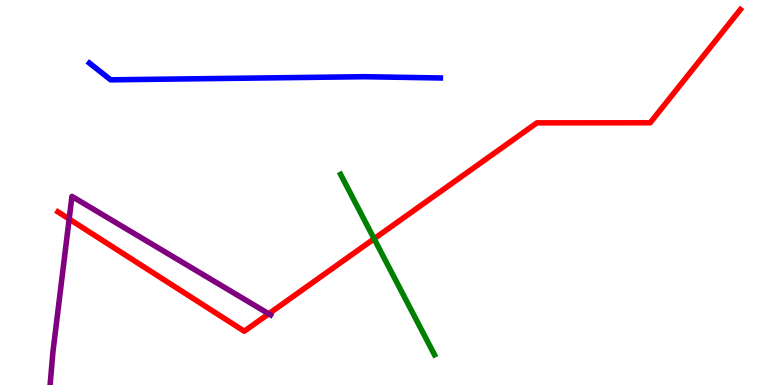[{'lines': ['blue', 'red'], 'intersections': []}, {'lines': ['green', 'red'], 'intersections': [{'x': 4.83, 'y': 3.8}]}, {'lines': ['purple', 'red'], 'intersections': [{'x': 0.893, 'y': 4.31}, {'x': 3.47, 'y': 1.85}]}, {'lines': ['blue', 'green'], 'intersections': []}, {'lines': ['blue', 'purple'], 'intersections': []}, {'lines': ['green', 'purple'], 'intersections': []}]